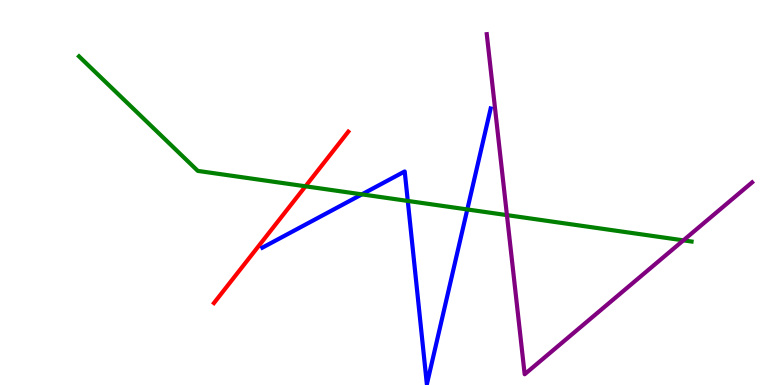[{'lines': ['blue', 'red'], 'intersections': []}, {'lines': ['green', 'red'], 'intersections': [{'x': 3.94, 'y': 5.16}]}, {'lines': ['purple', 'red'], 'intersections': []}, {'lines': ['blue', 'green'], 'intersections': [{'x': 4.67, 'y': 4.95}, {'x': 5.26, 'y': 4.78}, {'x': 6.03, 'y': 4.56}]}, {'lines': ['blue', 'purple'], 'intersections': []}, {'lines': ['green', 'purple'], 'intersections': [{'x': 6.54, 'y': 4.41}, {'x': 8.82, 'y': 3.76}]}]